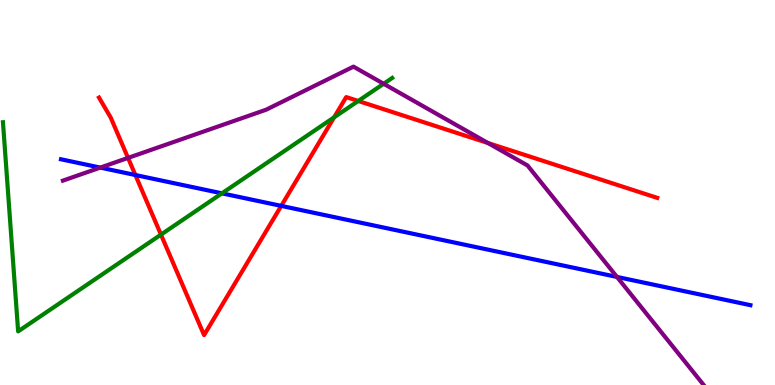[{'lines': ['blue', 'red'], 'intersections': [{'x': 1.75, 'y': 5.45}, {'x': 3.63, 'y': 4.65}]}, {'lines': ['green', 'red'], 'intersections': [{'x': 2.08, 'y': 3.91}, {'x': 4.31, 'y': 6.95}, {'x': 4.62, 'y': 7.38}]}, {'lines': ['purple', 'red'], 'intersections': [{'x': 1.65, 'y': 5.9}, {'x': 6.3, 'y': 6.29}]}, {'lines': ['blue', 'green'], 'intersections': [{'x': 2.86, 'y': 4.98}]}, {'lines': ['blue', 'purple'], 'intersections': [{'x': 1.29, 'y': 5.65}, {'x': 7.96, 'y': 2.81}]}, {'lines': ['green', 'purple'], 'intersections': [{'x': 4.95, 'y': 7.82}]}]